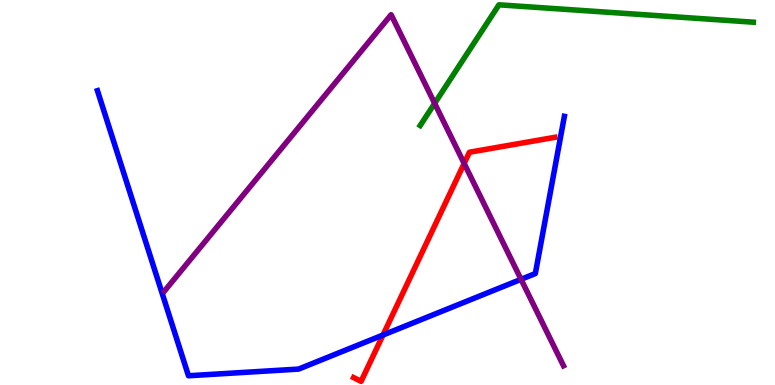[{'lines': ['blue', 'red'], 'intersections': [{'x': 4.94, 'y': 1.3}]}, {'lines': ['green', 'red'], 'intersections': []}, {'lines': ['purple', 'red'], 'intersections': [{'x': 5.99, 'y': 5.76}]}, {'lines': ['blue', 'green'], 'intersections': []}, {'lines': ['blue', 'purple'], 'intersections': [{'x': 6.72, 'y': 2.74}]}, {'lines': ['green', 'purple'], 'intersections': [{'x': 5.61, 'y': 7.32}]}]